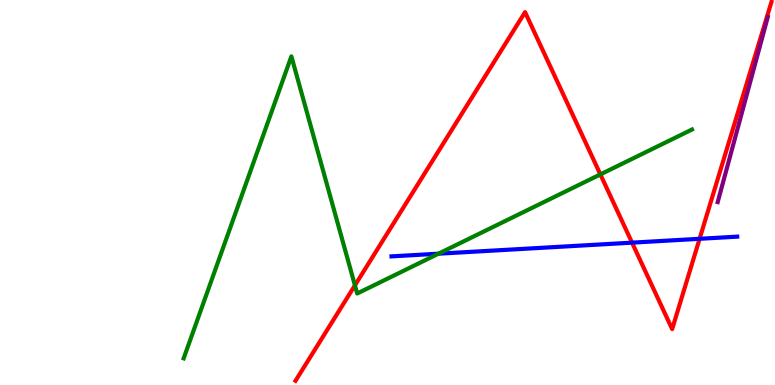[{'lines': ['blue', 'red'], 'intersections': [{'x': 8.16, 'y': 3.7}, {'x': 9.03, 'y': 3.8}]}, {'lines': ['green', 'red'], 'intersections': [{'x': 4.58, 'y': 2.59}, {'x': 7.75, 'y': 5.47}]}, {'lines': ['purple', 'red'], 'intersections': []}, {'lines': ['blue', 'green'], 'intersections': [{'x': 5.66, 'y': 3.41}]}, {'lines': ['blue', 'purple'], 'intersections': []}, {'lines': ['green', 'purple'], 'intersections': []}]